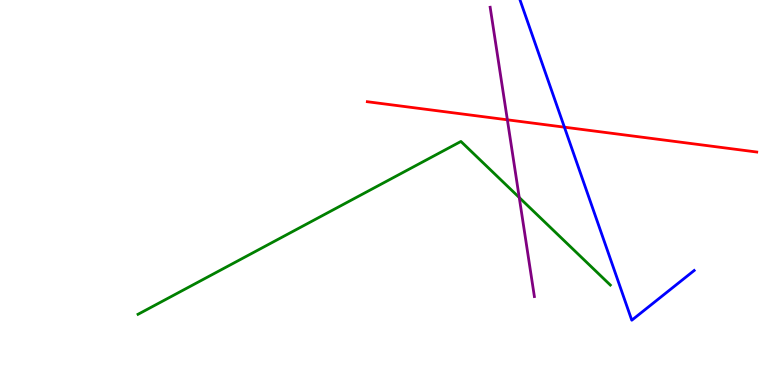[{'lines': ['blue', 'red'], 'intersections': [{'x': 7.28, 'y': 6.7}]}, {'lines': ['green', 'red'], 'intersections': []}, {'lines': ['purple', 'red'], 'intersections': [{'x': 6.55, 'y': 6.89}]}, {'lines': ['blue', 'green'], 'intersections': []}, {'lines': ['blue', 'purple'], 'intersections': []}, {'lines': ['green', 'purple'], 'intersections': [{'x': 6.7, 'y': 4.87}]}]